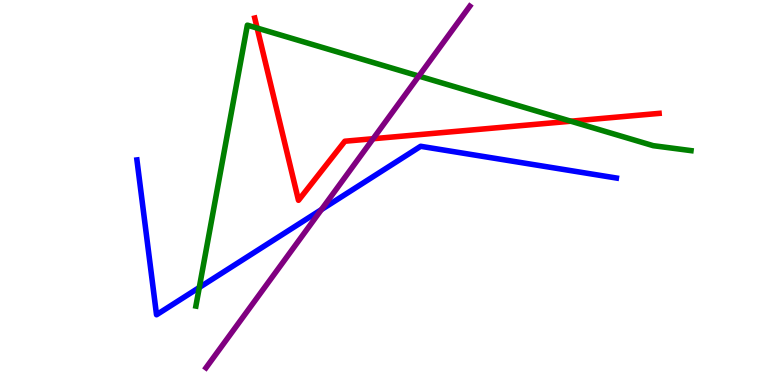[{'lines': ['blue', 'red'], 'intersections': []}, {'lines': ['green', 'red'], 'intersections': [{'x': 3.32, 'y': 9.27}, {'x': 7.37, 'y': 6.85}]}, {'lines': ['purple', 'red'], 'intersections': [{'x': 4.81, 'y': 6.4}]}, {'lines': ['blue', 'green'], 'intersections': [{'x': 2.57, 'y': 2.53}]}, {'lines': ['blue', 'purple'], 'intersections': [{'x': 4.15, 'y': 4.56}]}, {'lines': ['green', 'purple'], 'intersections': [{'x': 5.4, 'y': 8.02}]}]